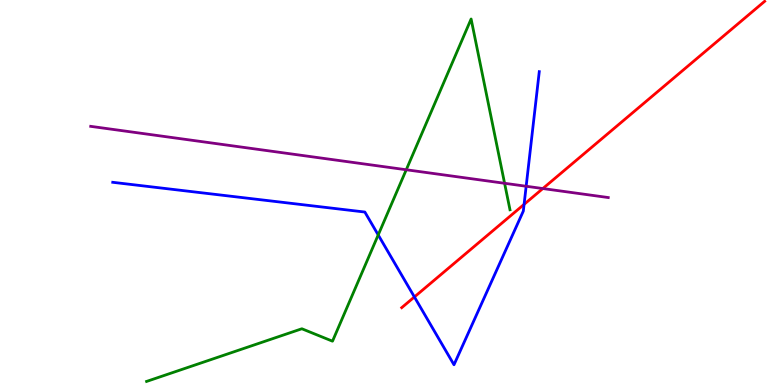[{'lines': ['blue', 'red'], 'intersections': [{'x': 5.35, 'y': 2.29}, {'x': 6.76, 'y': 4.69}]}, {'lines': ['green', 'red'], 'intersections': []}, {'lines': ['purple', 'red'], 'intersections': [{'x': 7.0, 'y': 5.1}]}, {'lines': ['blue', 'green'], 'intersections': [{'x': 4.88, 'y': 3.9}]}, {'lines': ['blue', 'purple'], 'intersections': [{'x': 6.79, 'y': 5.16}]}, {'lines': ['green', 'purple'], 'intersections': [{'x': 5.24, 'y': 5.59}, {'x': 6.51, 'y': 5.24}]}]